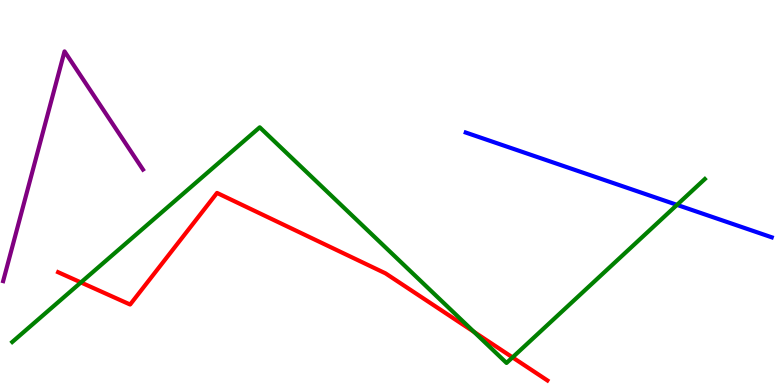[{'lines': ['blue', 'red'], 'intersections': []}, {'lines': ['green', 'red'], 'intersections': [{'x': 1.04, 'y': 2.66}, {'x': 6.12, 'y': 1.38}, {'x': 6.61, 'y': 0.717}]}, {'lines': ['purple', 'red'], 'intersections': []}, {'lines': ['blue', 'green'], 'intersections': [{'x': 8.74, 'y': 4.68}]}, {'lines': ['blue', 'purple'], 'intersections': []}, {'lines': ['green', 'purple'], 'intersections': []}]